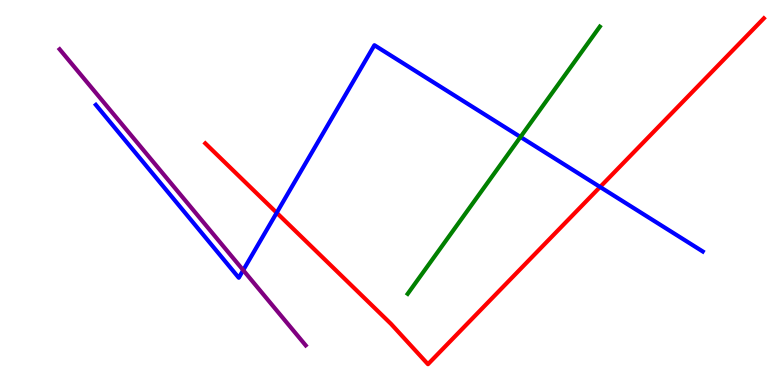[{'lines': ['blue', 'red'], 'intersections': [{'x': 3.57, 'y': 4.47}, {'x': 7.74, 'y': 5.14}]}, {'lines': ['green', 'red'], 'intersections': []}, {'lines': ['purple', 'red'], 'intersections': []}, {'lines': ['blue', 'green'], 'intersections': [{'x': 6.72, 'y': 6.44}]}, {'lines': ['blue', 'purple'], 'intersections': [{'x': 3.14, 'y': 2.98}]}, {'lines': ['green', 'purple'], 'intersections': []}]